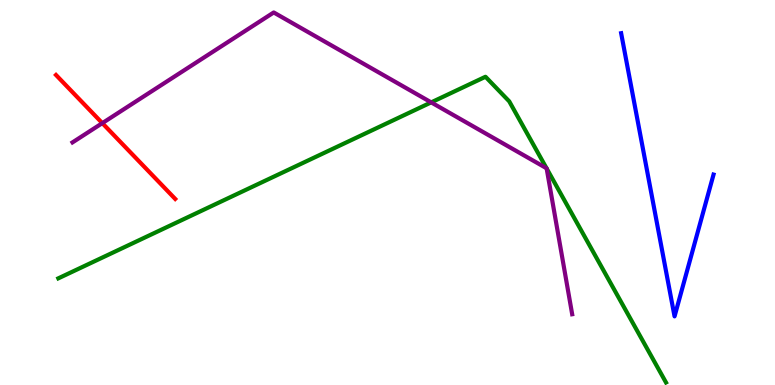[{'lines': ['blue', 'red'], 'intersections': []}, {'lines': ['green', 'red'], 'intersections': []}, {'lines': ['purple', 'red'], 'intersections': [{'x': 1.32, 'y': 6.8}]}, {'lines': ['blue', 'green'], 'intersections': []}, {'lines': ['blue', 'purple'], 'intersections': []}, {'lines': ['green', 'purple'], 'intersections': [{'x': 5.56, 'y': 7.34}, {'x': 7.05, 'y': 5.63}, {'x': 7.05, 'y': 5.62}]}]